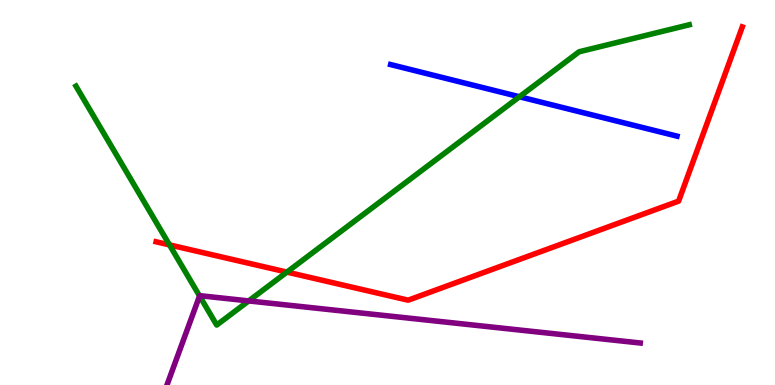[{'lines': ['blue', 'red'], 'intersections': []}, {'lines': ['green', 'red'], 'intersections': [{'x': 2.19, 'y': 3.64}, {'x': 3.7, 'y': 2.93}]}, {'lines': ['purple', 'red'], 'intersections': []}, {'lines': ['blue', 'green'], 'intersections': [{'x': 6.7, 'y': 7.49}]}, {'lines': ['blue', 'purple'], 'intersections': []}, {'lines': ['green', 'purple'], 'intersections': [{'x': 2.58, 'y': 2.31}, {'x': 3.21, 'y': 2.18}]}]